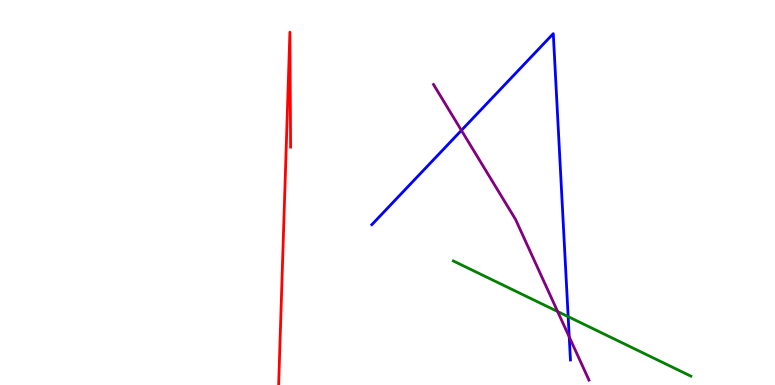[{'lines': ['blue', 'red'], 'intersections': []}, {'lines': ['green', 'red'], 'intersections': []}, {'lines': ['purple', 'red'], 'intersections': []}, {'lines': ['blue', 'green'], 'intersections': [{'x': 7.33, 'y': 1.78}]}, {'lines': ['blue', 'purple'], 'intersections': [{'x': 5.95, 'y': 6.61}, {'x': 7.34, 'y': 1.25}]}, {'lines': ['green', 'purple'], 'intersections': [{'x': 7.2, 'y': 1.91}]}]